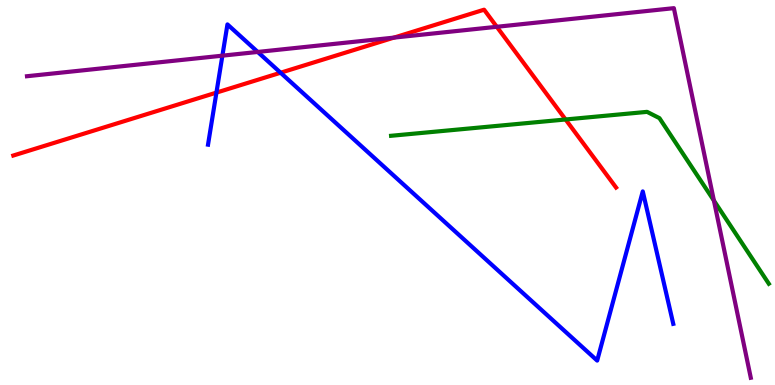[{'lines': ['blue', 'red'], 'intersections': [{'x': 2.79, 'y': 7.59}, {'x': 3.62, 'y': 8.11}]}, {'lines': ['green', 'red'], 'intersections': [{'x': 7.3, 'y': 6.9}]}, {'lines': ['purple', 'red'], 'intersections': [{'x': 5.08, 'y': 9.02}, {'x': 6.41, 'y': 9.3}]}, {'lines': ['blue', 'green'], 'intersections': []}, {'lines': ['blue', 'purple'], 'intersections': [{'x': 2.87, 'y': 8.55}, {'x': 3.33, 'y': 8.65}]}, {'lines': ['green', 'purple'], 'intersections': [{'x': 9.21, 'y': 4.79}]}]